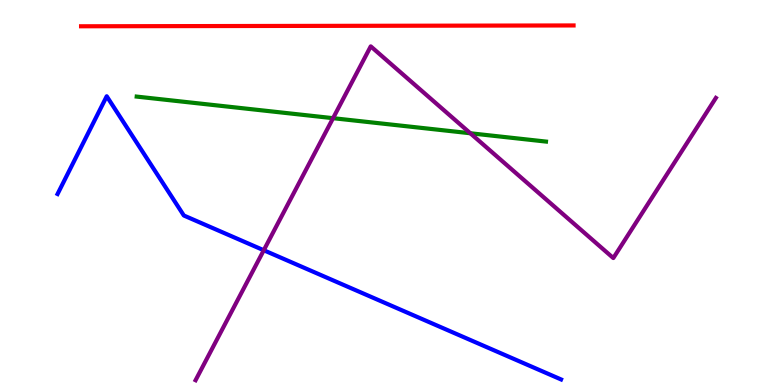[{'lines': ['blue', 'red'], 'intersections': []}, {'lines': ['green', 'red'], 'intersections': []}, {'lines': ['purple', 'red'], 'intersections': []}, {'lines': ['blue', 'green'], 'intersections': []}, {'lines': ['blue', 'purple'], 'intersections': [{'x': 3.4, 'y': 3.5}]}, {'lines': ['green', 'purple'], 'intersections': [{'x': 4.3, 'y': 6.93}, {'x': 6.07, 'y': 6.54}]}]